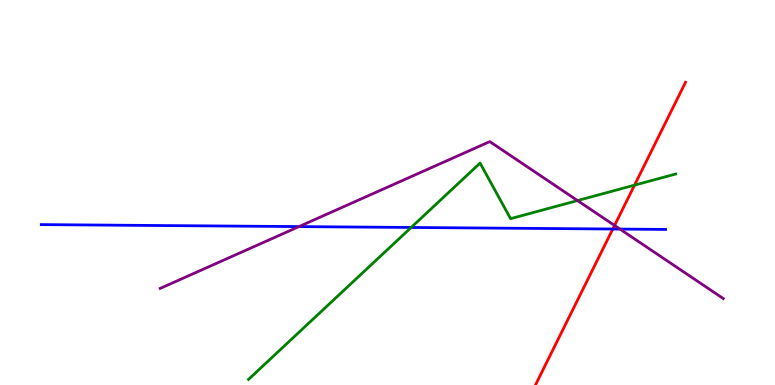[{'lines': ['blue', 'red'], 'intersections': [{'x': 7.91, 'y': 4.05}]}, {'lines': ['green', 'red'], 'intersections': [{'x': 8.19, 'y': 5.19}]}, {'lines': ['purple', 'red'], 'intersections': [{'x': 7.93, 'y': 4.14}]}, {'lines': ['blue', 'green'], 'intersections': [{'x': 5.31, 'y': 4.09}]}, {'lines': ['blue', 'purple'], 'intersections': [{'x': 3.86, 'y': 4.11}, {'x': 8.0, 'y': 4.05}]}, {'lines': ['green', 'purple'], 'intersections': [{'x': 7.45, 'y': 4.79}]}]